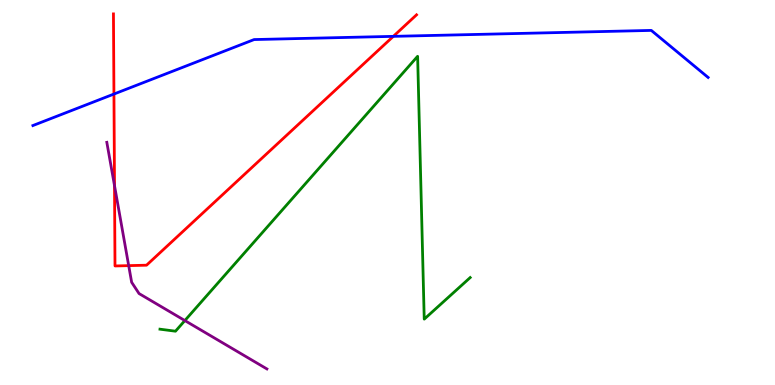[{'lines': ['blue', 'red'], 'intersections': [{'x': 1.47, 'y': 7.56}, {'x': 5.08, 'y': 9.06}]}, {'lines': ['green', 'red'], 'intersections': []}, {'lines': ['purple', 'red'], 'intersections': [{'x': 1.48, 'y': 5.18}, {'x': 1.66, 'y': 3.1}]}, {'lines': ['blue', 'green'], 'intersections': []}, {'lines': ['blue', 'purple'], 'intersections': []}, {'lines': ['green', 'purple'], 'intersections': [{'x': 2.39, 'y': 1.67}]}]